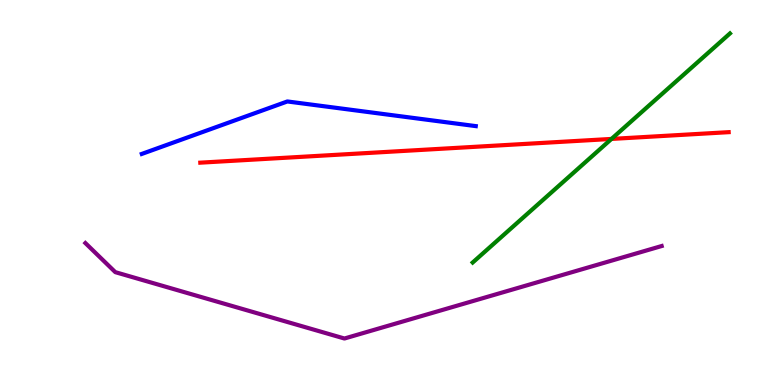[{'lines': ['blue', 'red'], 'intersections': []}, {'lines': ['green', 'red'], 'intersections': [{'x': 7.89, 'y': 6.39}]}, {'lines': ['purple', 'red'], 'intersections': []}, {'lines': ['blue', 'green'], 'intersections': []}, {'lines': ['blue', 'purple'], 'intersections': []}, {'lines': ['green', 'purple'], 'intersections': []}]